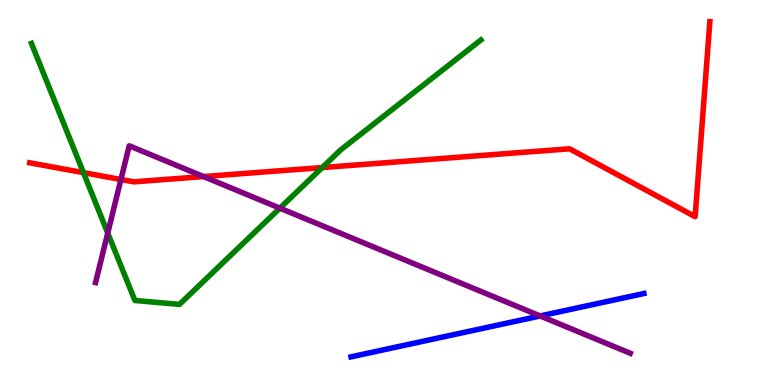[{'lines': ['blue', 'red'], 'intersections': []}, {'lines': ['green', 'red'], 'intersections': [{'x': 1.08, 'y': 5.52}, {'x': 4.16, 'y': 5.65}]}, {'lines': ['purple', 'red'], 'intersections': [{'x': 1.56, 'y': 5.34}, {'x': 2.63, 'y': 5.41}]}, {'lines': ['blue', 'green'], 'intersections': []}, {'lines': ['blue', 'purple'], 'intersections': [{'x': 6.97, 'y': 1.79}]}, {'lines': ['green', 'purple'], 'intersections': [{'x': 1.39, 'y': 3.95}, {'x': 3.61, 'y': 4.59}]}]